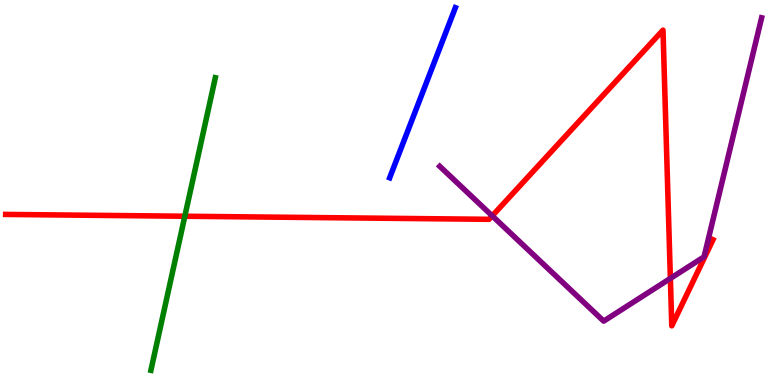[{'lines': ['blue', 'red'], 'intersections': []}, {'lines': ['green', 'red'], 'intersections': [{'x': 2.38, 'y': 4.38}]}, {'lines': ['purple', 'red'], 'intersections': [{'x': 6.35, 'y': 4.39}, {'x': 8.65, 'y': 2.77}]}, {'lines': ['blue', 'green'], 'intersections': []}, {'lines': ['blue', 'purple'], 'intersections': []}, {'lines': ['green', 'purple'], 'intersections': []}]